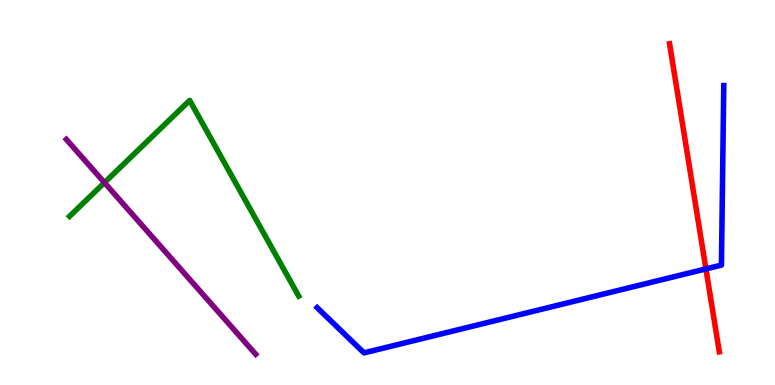[{'lines': ['blue', 'red'], 'intersections': [{'x': 9.11, 'y': 3.02}]}, {'lines': ['green', 'red'], 'intersections': []}, {'lines': ['purple', 'red'], 'intersections': []}, {'lines': ['blue', 'green'], 'intersections': []}, {'lines': ['blue', 'purple'], 'intersections': []}, {'lines': ['green', 'purple'], 'intersections': [{'x': 1.35, 'y': 5.26}]}]